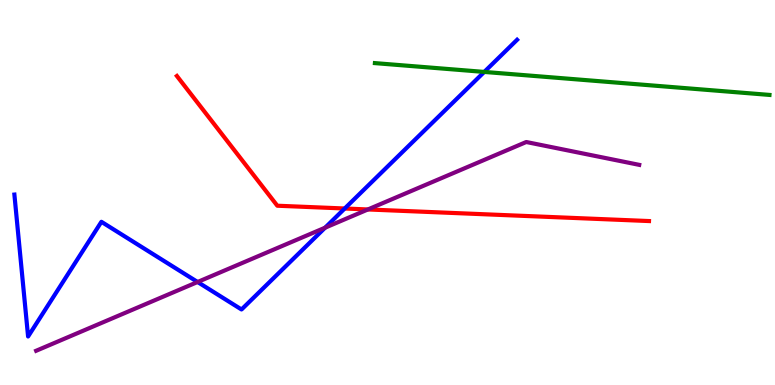[{'lines': ['blue', 'red'], 'intersections': [{'x': 4.45, 'y': 4.58}]}, {'lines': ['green', 'red'], 'intersections': []}, {'lines': ['purple', 'red'], 'intersections': [{'x': 4.75, 'y': 4.56}]}, {'lines': ['blue', 'green'], 'intersections': [{'x': 6.25, 'y': 8.13}]}, {'lines': ['blue', 'purple'], 'intersections': [{'x': 2.55, 'y': 2.68}, {'x': 4.19, 'y': 4.09}]}, {'lines': ['green', 'purple'], 'intersections': []}]